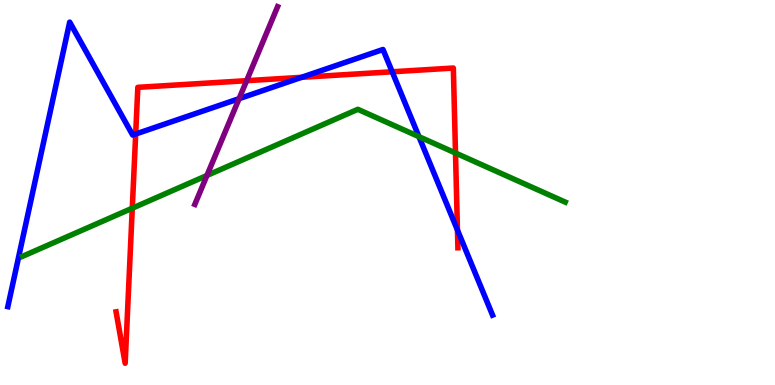[{'lines': ['blue', 'red'], 'intersections': [{'x': 1.75, 'y': 6.52}, {'x': 3.89, 'y': 7.99}, {'x': 5.06, 'y': 8.14}, {'x': 5.9, 'y': 4.02}]}, {'lines': ['green', 'red'], 'intersections': [{'x': 1.71, 'y': 4.59}, {'x': 5.88, 'y': 6.03}]}, {'lines': ['purple', 'red'], 'intersections': [{'x': 3.18, 'y': 7.9}]}, {'lines': ['blue', 'green'], 'intersections': [{'x': 5.41, 'y': 6.45}]}, {'lines': ['blue', 'purple'], 'intersections': [{'x': 3.09, 'y': 7.44}]}, {'lines': ['green', 'purple'], 'intersections': [{'x': 2.67, 'y': 5.44}]}]